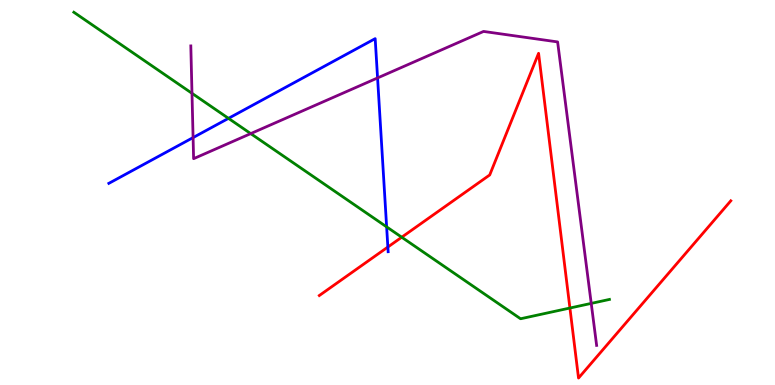[{'lines': ['blue', 'red'], 'intersections': [{'x': 5.0, 'y': 3.58}]}, {'lines': ['green', 'red'], 'intersections': [{'x': 5.18, 'y': 3.84}, {'x': 7.35, 'y': 2.0}]}, {'lines': ['purple', 'red'], 'intersections': []}, {'lines': ['blue', 'green'], 'intersections': [{'x': 2.95, 'y': 6.93}, {'x': 4.99, 'y': 4.11}]}, {'lines': ['blue', 'purple'], 'intersections': [{'x': 2.49, 'y': 6.43}, {'x': 4.87, 'y': 7.98}]}, {'lines': ['green', 'purple'], 'intersections': [{'x': 2.48, 'y': 7.58}, {'x': 3.24, 'y': 6.53}, {'x': 7.63, 'y': 2.12}]}]